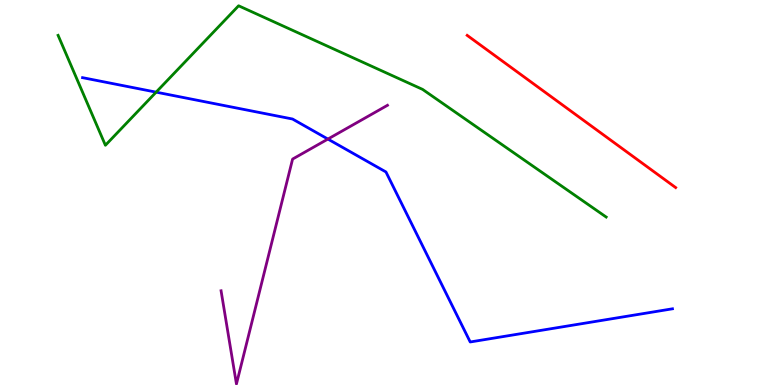[{'lines': ['blue', 'red'], 'intersections': []}, {'lines': ['green', 'red'], 'intersections': []}, {'lines': ['purple', 'red'], 'intersections': []}, {'lines': ['blue', 'green'], 'intersections': [{'x': 2.01, 'y': 7.61}]}, {'lines': ['blue', 'purple'], 'intersections': [{'x': 4.23, 'y': 6.39}]}, {'lines': ['green', 'purple'], 'intersections': []}]